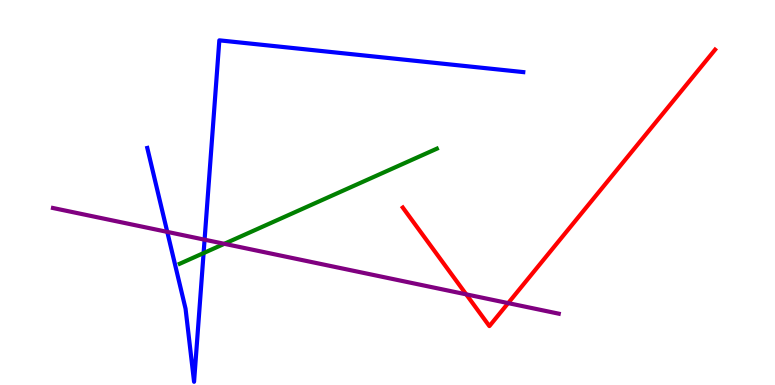[{'lines': ['blue', 'red'], 'intersections': []}, {'lines': ['green', 'red'], 'intersections': []}, {'lines': ['purple', 'red'], 'intersections': [{'x': 6.02, 'y': 2.35}, {'x': 6.56, 'y': 2.13}]}, {'lines': ['blue', 'green'], 'intersections': [{'x': 2.63, 'y': 3.43}]}, {'lines': ['blue', 'purple'], 'intersections': [{'x': 2.16, 'y': 3.98}, {'x': 2.64, 'y': 3.77}]}, {'lines': ['green', 'purple'], 'intersections': [{'x': 2.89, 'y': 3.67}]}]